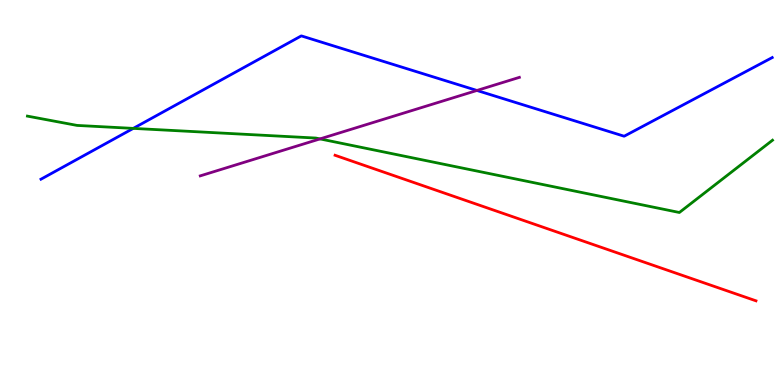[{'lines': ['blue', 'red'], 'intersections': []}, {'lines': ['green', 'red'], 'intersections': []}, {'lines': ['purple', 'red'], 'intersections': []}, {'lines': ['blue', 'green'], 'intersections': [{'x': 1.72, 'y': 6.67}]}, {'lines': ['blue', 'purple'], 'intersections': [{'x': 6.15, 'y': 7.65}]}, {'lines': ['green', 'purple'], 'intersections': [{'x': 4.13, 'y': 6.39}]}]